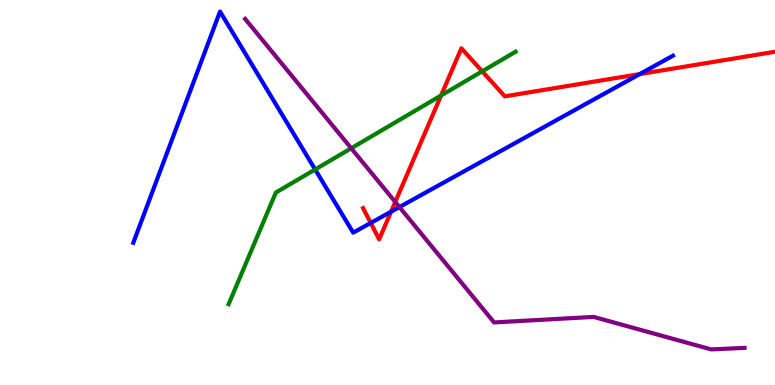[{'lines': ['blue', 'red'], 'intersections': [{'x': 4.78, 'y': 4.21}, {'x': 5.05, 'y': 4.5}, {'x': 8.25, 'y': 8.08}]}, {'lines': ['green', 'red'], 'intersections': [{'x': 5.69, 'y': 7.52}, {'x': 6.22, 'y': 8.15}]}, {'lines': ['purple', 'red'], 'intersections': [{'x': 5.1, 'y': 4.75}]}, {'lines': ['blue', 'green'], 'intersections': [{'x': 4.07, 'y': 5.6}]}, {'lines': ['blue', 'purple'], 'intersections': [{'x': 5.15, 'y': 4.62}]}, {'lines': ['green', 'purple'], 'intersections': [{'x': 4.53, 'y': 6.15}]}]